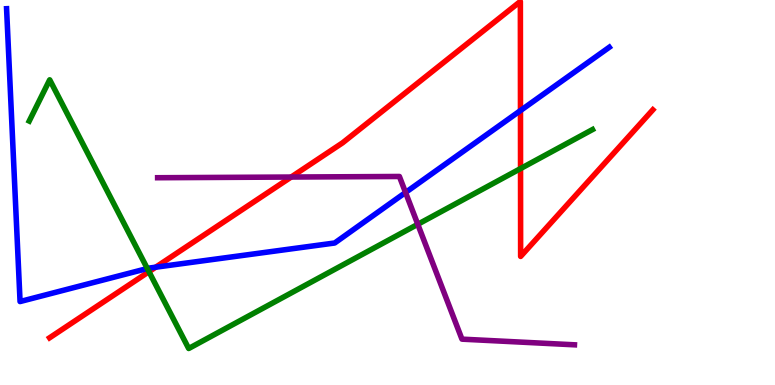[{'lines': ['blue', 'red'], 'intersections': [{'x': 2.01, 'y': 3.06}, {'x': 6.72, 'y': 7.13}]}, {'lines': ['green', 'red'], 'intersections': [{'x': 1.92, 'y': 2.94}, {'x': 6.72, 'y': 5.62}]}, {'lines': ['purple', 'red'], 'intersections': [{'x': 3.76, 'y': 5.4}]}, {'lines': ['blue', 'green'], 'intersections': [{'x': 1.9, 'y': 3.03}]}, {'lines': ['blue', 'purple'], 'intersections': [{'x': 5.23, 'y': 5.0}]}, {'lines': ['green', 'purple'], 'intersections': [{'x': 5.39, 'y': 4.17}]}]